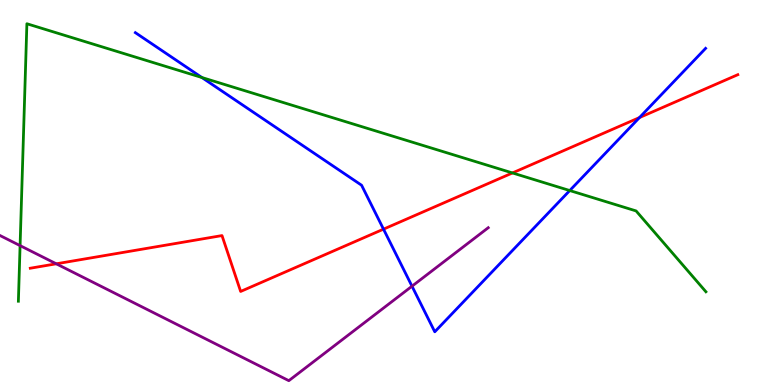[{'lines': ['blue', 'red'], 'intersections': [{'x': 4.95, 'y': 4.05}, {'x': 8.25, 'y': 6.95}]}, {'lines': ['green', 'red'], 'intersections': [{'x': 6.61, 'y': 5.51}]}, {'lines': ['purple', 'red'], 'intersections': [{'x': 0.726, 'y': 3.15}]}, {'lines': ['blue', 'green'], 'intersections': [{'x': 2.6, 'y': 7.99}, {'x': 7.35, 'y': 5.05}]}, {'lines': ['blue', 'purple'], 'intersections': [{'x': 5.32, 'y': 2.57}]}, {'lines': ['green', 'purple'], 'intersections': [{'x': 0.259, 'y': 3.62}]}]